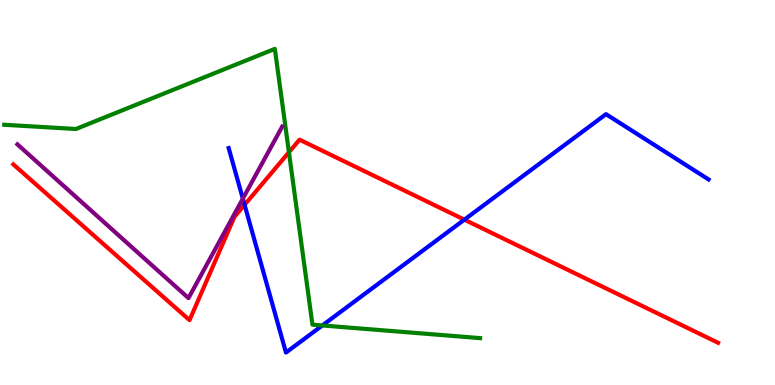[{'lines': ['blue', 'red'], 'intersections': [{'x': 3.16, 'y': 4.68}, {'x': 5.99, 'y': 4.29}]}, {'lines': ['green', 'red'], 'intersections': [{'x': 3.73, 'y': 6.05}]}, {'lines': ['purple', 'red'], 'intersections': []}, {'lines': ['blue', 'green'], 'intersections': [{'x': 4.16, 'y': 1.55}]}, {'lines': ['blue', 'purple'], 'intersections': [{'x': 3.13, 'y': 4.84}]}, {'lines': ['green', 'purple'], 'intersections': []}]